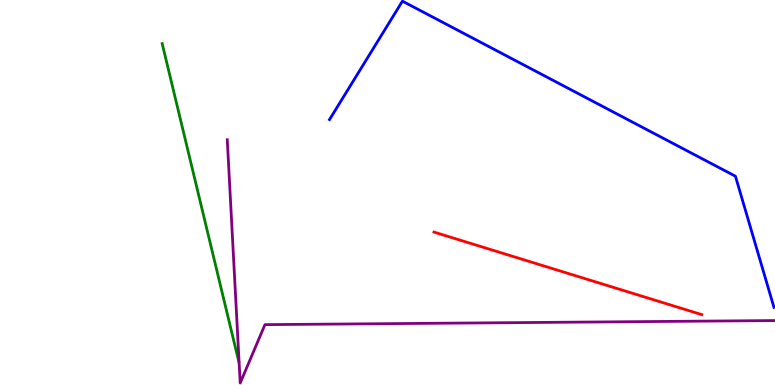[{'lines': ['blue', 'red'], 'intersections': []}, {'lines': ['green', 'red'], 'intersections': []}, {'lines': ['purple', 'red'], 'intersections': []}, {'lines': ['blue', 'green'], 'intersections': []}, {'lines': ['blue', 'purple'], 'intersections': []}, {'lines': ['green', 'purple'], 'intersections': []}]